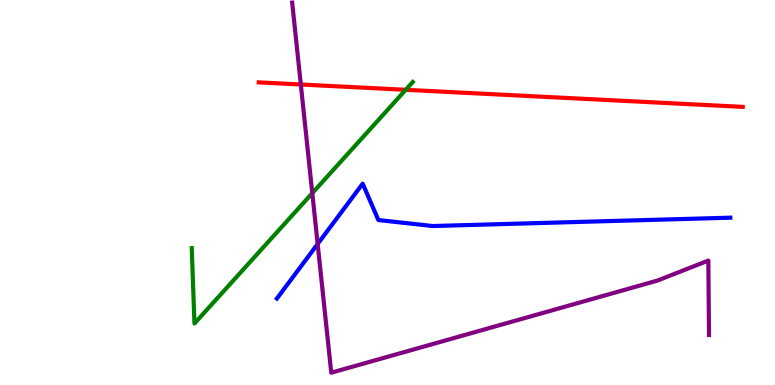[{'lines': ['blue', 'red'], 'intersections': []}, {'lines': ['green', 'red'], 'intersections': [{'x': 5.23, 'y': 7.67}]}, {'lines': ['purple', 'red'], 'intersections': [{'x': 3.88, 'y': 7.81}]}, {'lines': ['blue', 'green'], 'intersections': []}, {'lines': ['blue', 'purple'], 'intersections': [{'x': 4.1, 'y': 3.66}]}, {'lines': ['green', 'purple'], 'intersections': [{'x': 4.03, 'y': 4.98}]}]